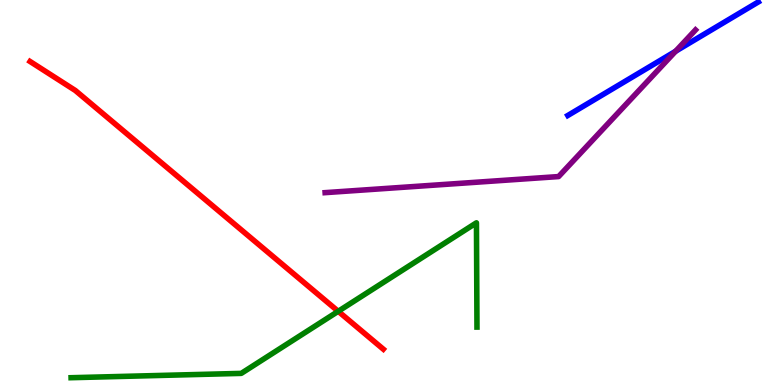[{'lines': ['blue', 'red'], 'intersections': []}, {'lines': ['green', 'red'], 'intersections': [{'x': 4.36, 'y': 1.91}]}, {'lines': ['purple', 'red'], 'intersections': []}, {'lines': ['blue', 'green'], 'intersections': []}, {'lines': ['blue', 'purple'], 'intersections': [{'x': 8.72, 'y': 8.67}]}, {'lines': ['green', 'purple'], 'intersections': []}]